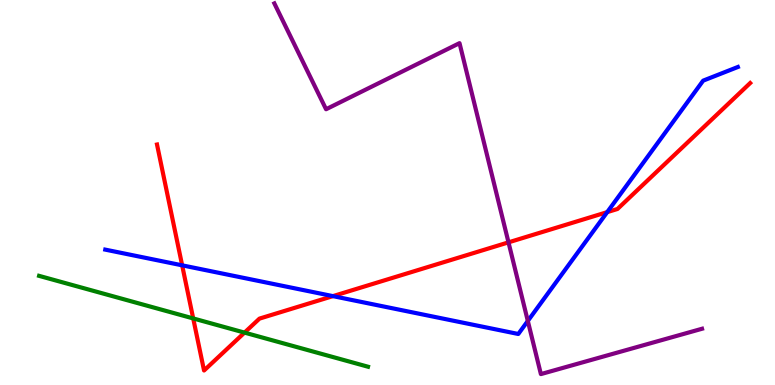[{'lines': ['blue', 'red'], 'intersections': [{'x': 2.35, 'y': 3.11}, {'x': 4.3, 'y': 2.31}, {'x': 7.84, 'y': 4.49}]}, {'lines': ['green', 'red'], 'intersections': [{'x': 2.49, 'y': 1.73}, {'x': 3.16, 'y': 1.36}]}, {'lines': ['purple', 'red'], 'intersections': [{'x': 6.56, 'y': 3.71}]}, {'lines': ['blue', 'green'], 'intersections': []}, {'lines': ['blue', 'purple'], 'intersections': [{'x': 6.81, 'y': 1.66}]}, {'lines': ['green', 'purple'], 'intersections': []}]